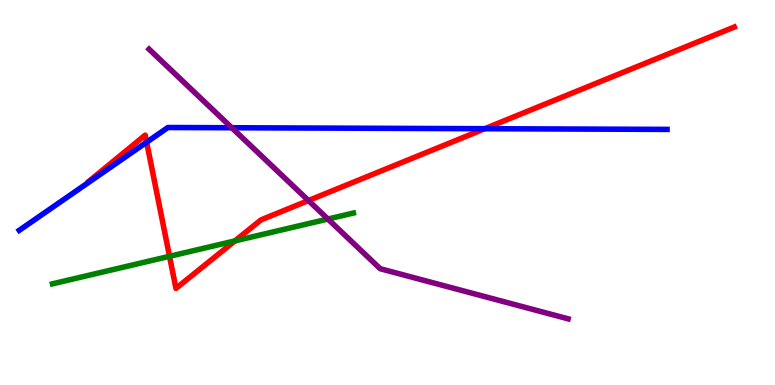[{'lines': ['blue', 'red'], 'intersections': [{'x': 1.89, 'y': 6.31}, {'x': 6.26, 'y': 6.66}]}, {'lines': ['green', 'red'], 'intersections': [{'x': 2.19, 'y': 3.34}, {'x': 3.03, 'y': 3.74}]}, {'lines': ['purple', 'red'], 'intersections': [{'x': 3.98, 'y': 4.79}]}, {'lines': ['blue', 'green'], 'intersections': []}, {'lines': ['blue', 'purple'], 'intersections': [{'x': 2.99, 'y': 6.68}]}, {'lines': ['green', 'purple'], 'intersections': [{'x': 4.23, 'y': 4.31}]}]